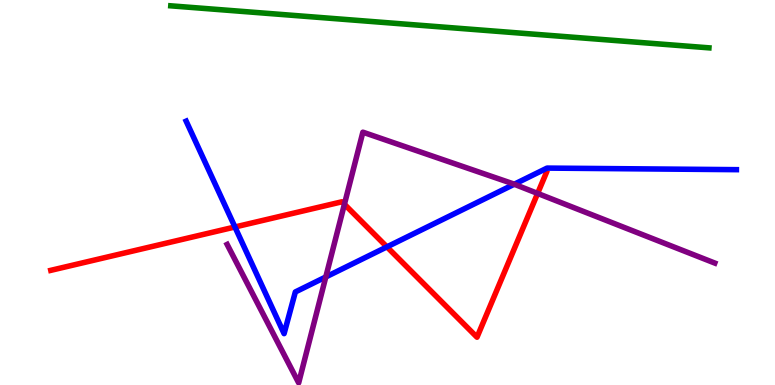[{'lines': ['blue', 'red'], 'intersections': [{'x': 3.03, 'y': 4.1}, {'x': 4.99, 'y': 3.59}]}, {'lines': ['green', 'red'], 'intersections': []}, {'lines': ['purple', 'red'], 'intersections': [{'x': 4.44, 'y': 4.69}, {'x': 6.94, 'y': 4.98}]}, {'lines': ['blue', 'green'], 'intersections': []}, {'lines': ['blue', 'purple'], 'intersections': [{'x': 4.2, 'y': 2.81}, {'x': 6.64, 'y': 5.21}]}, {'lines': ['green', 'purple'], 'intersections': []}]